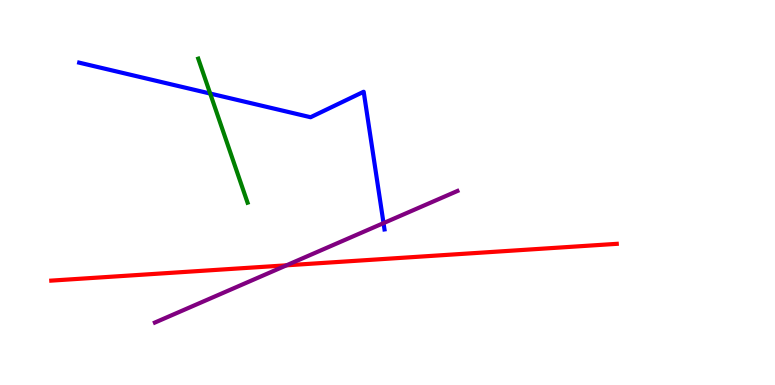[{'lines': ['blue', 'red'], 'intersections': []}, {'lines': ['green', 'red'], 'intersections': []}, {'lines': ['purple', 'red'], 'intersections': [{'x': 3.7, 'y': 3.11}]}, {'lines': ['blue', 'green'], 'intersections': [{'x': 2.71, 'y': 7.57}]}, {'lines': ['blue', 'purple'], 'intersections': [{'x': 4.95, 'y': 4.2}]}, {'lines': ['green', 'purple'], 'intersections': []}]